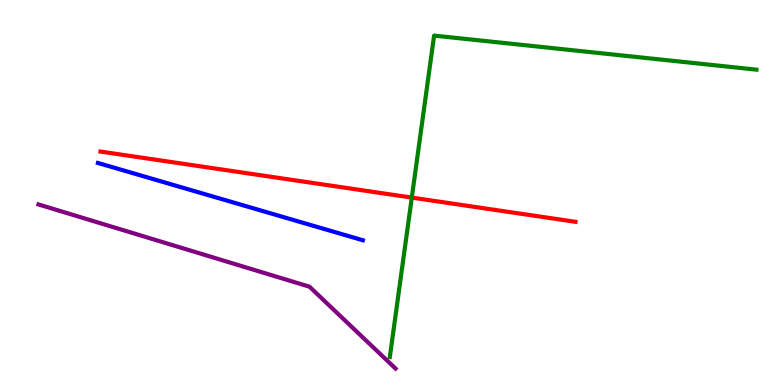[{'lines': ['blue', 'red'], 'intersections': []}, {'lines': ['green', 'red'], 'intersections': [{'x': 5.31, 'y': 4.87}]}, {'lines': ['purple', 'red'], 'intersections': []}, {'lines': ['blue', 'green'], 'intersections': []}, {'lines': ['blue', 'purple'], 'intersections': []}, {'lines': ['green', 'purple'], 'intersections': []}]